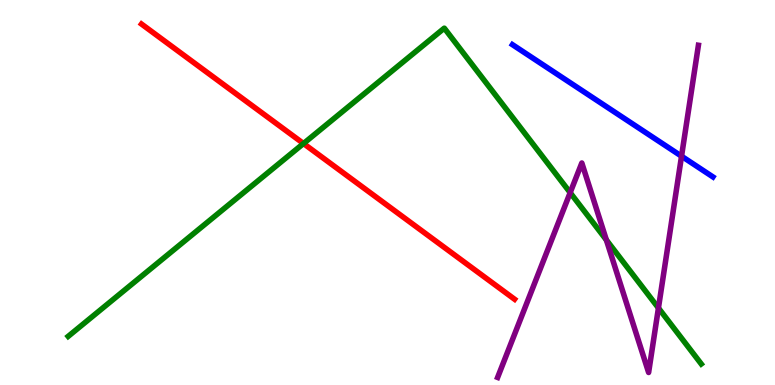[{'lines': ['blue', 'red'], 'intersections': []}, {'lines': ['green', 'red'], 'intersections': [{'x': 3.92, 'y': 6.27}]}, {'lines': ['purple', 'red'], 'intersections': []}, {'lines': ['blue', 'green'], 'intersections': []}, {'lines': ['blue', 'purple'], 'intersections': [{'x': 8.79, 'y': 5.94}]}, {'lines': ['green', 'purple'], 'intersections': [{'x': 7.36, 'y': 5.0}, {'x': 7.82, 'y': 3.77}, {'x': 8.5, 'y': 2.0}]}]